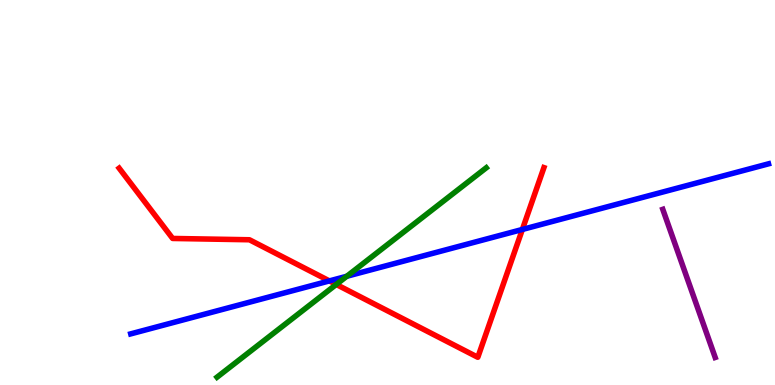[{'lines': ['blue', 'red'], 'intersections': [{'x': 4.25, 'y': 2.7}, {'x': 6.74, 'y': 4.04}]}, {'lines': ['green', 'red'], 'intersections': [{'x': 4.34, 'y': 2.61}]}, {'lines': ['purple', 'red'], 'intersections': []}, {'lines': ['blue', 'green'], 'intersections': [{'x': 4.47, 'y': 2.82}]}, {'lines': ['blue', 'purple'], 'intersections': []}, {'lines': ['green', 'purple'], 'intersections': []}]